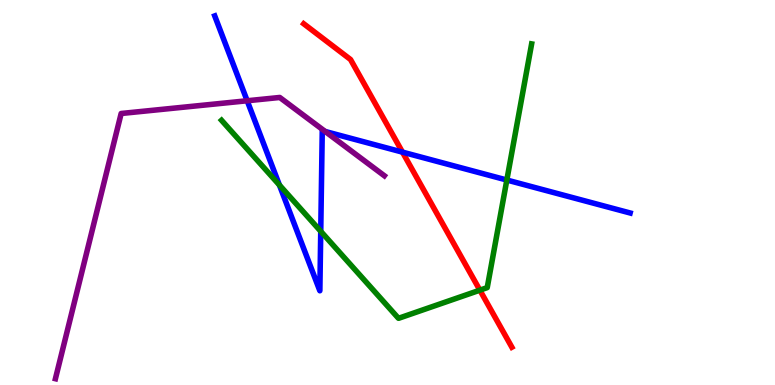[{'lines': ['blue', 'red'], 'intersections': [{'x': 5.19, 'y': 6.05}]}, {'lines': ['green', 'red'], 'intersections': [{'x': 6.19, 'y': 2.46}]}, {'lines': ['purple', 'red'], 'intersections': []}, {'lines': ['blue', 'green'], 'intersections': [{'x': 3.61, 'y': 5.19}, {'x': 4.14, 'y': 3.99}, {'x': 6.54, 'y': 5.32}]}, {'lines': ['blue', 'purple'], 'intersections': [{'x': 3.19, 'y': 7.38}, {'x': 4.2, 'y': 6.58}]}, {'lines': ['green', 'purple'], 'intersections': []}]